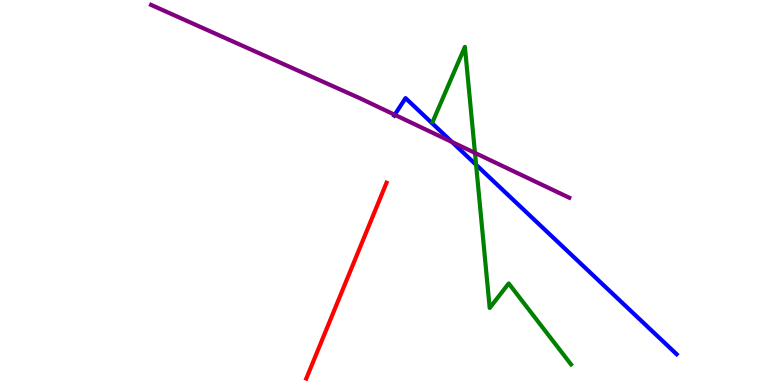[{'lines': ['blue', 'red'], 'intersections': []}, {'lines': ['green', 'red'], 'intersections': []}, {'lines': ['purple', 'red'], 'intersections': []}, {'lines': ['blue', 'green'], 'intersections': [{'x': 6.14, 'y': 5.72}]}, {'lines': ['blue', 'purple'], 'intersections': [{'x': 5.09, 'y': 7.02}, {'x': 5.83, 'y': 6.31}]}, {'lines': ['green', 'purple'], 'intersections': [{'x': 6.13, 'y': 6.03}]}]